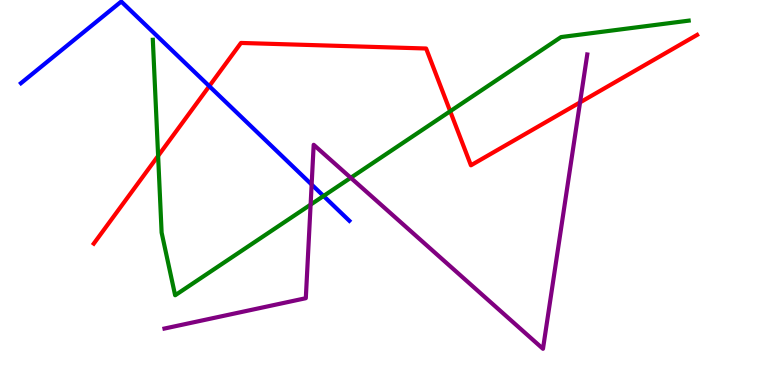[{'lines': ['blue', 'red'], 'intersections': [{'x': 2.7, 'y': 7.76}]}, {'lines': ['green', 'red'], 'intersections': [{'x': 2.04, 'y': 5.95}, {'x': 5.81, 'y': 7.11}]}, {'lines': ['purple', 'red'], 'intersections': [{'x': 7.48, 'y': 7.34}]}, {'lines': ['blue', 'green'], 'intersections': [{'x': 4.17, 'y': 4.91}]}, {'lines': ['blue', 'purple'], 'intersections': [{'x': 4.02, 'y': 5.21}]}, {'lines': ['green', 'purple'], 'intersections': [{'x': 4.01, 'y': 4.68}, {'x': 4.53, 'y': 5.38}]}]